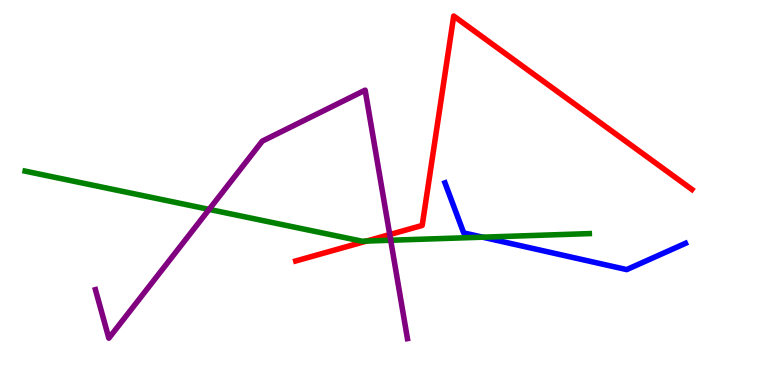[{'lines': ['blue', 'red'], 'intersections': []}, {'lines': ['green', 'red'], 'intersections': [{'x': 4.73, 'y': 3.74}]}, {'lines': ['purple', 'red'], 'intersections': [{'x': 5.03, 'y': 3.91}]}, {'lines': ['blue', 'green'], 'intersections': [{'x': 6.23, 'y': 3.84}]}, {'lines': ['blue', 'purple'], 'intersections': []}, {'lines': ['green', 'purple'], 'intersections': [{'x': 2.7, 'y': 4.56}, {'x': 5.04, 'y': 3.76}]}]